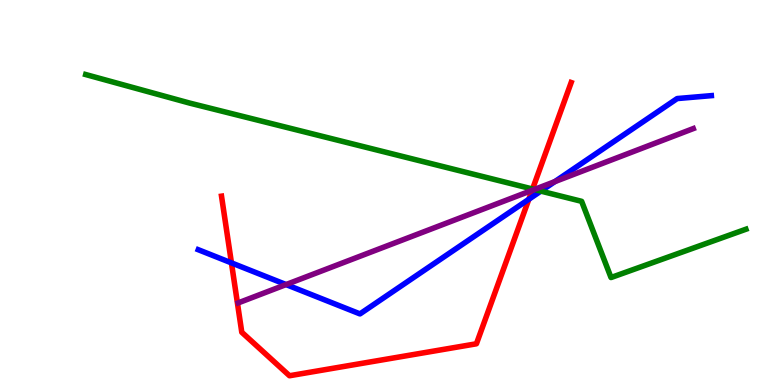[{'lines': ['blue', 'red'], 'intersections': [{'x': 2.99, 'y': 3.17}, {'x': 6.82, 'y': 4.82}]}, {'lines': ['green', 'red'], 'intersections': [{'x': 6.87, 'y': 5.09}]}, {'lines': ['purple', 'red'], 'intersections': [{'x': 6.87, 'y': 5.06}]}, {'lines': ['blue', 'green'], 'intersections': [{'x': 6.98, 'y': 5.04}]}, {'lines': ['blue', 'purple'], 'intersections': [{'x': 3.69, 'y': 2.61}, {'x': 7.16, 'y': 5.28}]}, {'lines': ['green', 'purple'], 'intersections': [{'x': 6.89, 'y': 5.08}]}]